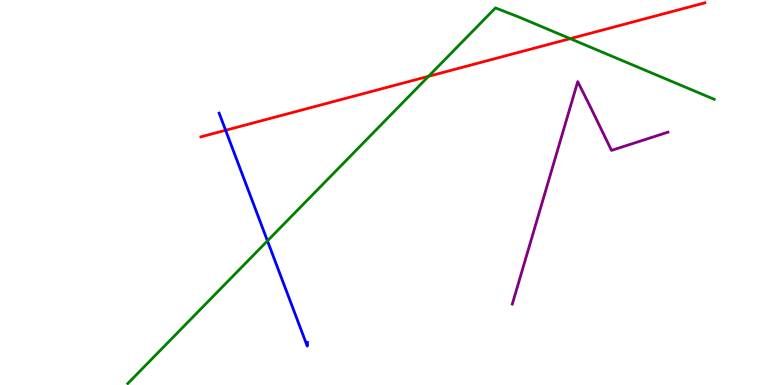[{'lines': ['blue', 'red'], 'intersections': [{'x': 2.91, 'y': 6.62}]}, {'lines': ['green', 'red'], 'intersections': [{'x': 5.53, 'y': 8.02}, {'x': 7.36, 'y': 9.0}]}, {'lines': ['purple', 'red'], 'intersections': []}, {'lines': ['blue', 'green'], 'intersections': [{'x': 3.45, 'y': 3.74}]}, {'lines': ['blue', 'purple'], 'intersections': []}, {'lines': ['green', 'purple'], 'intersections': []}]